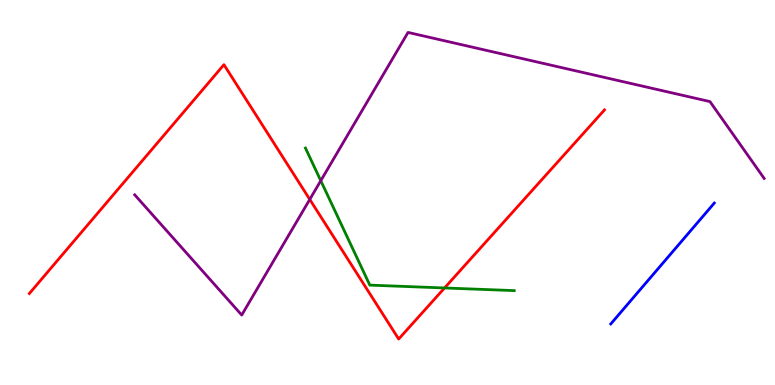[{'lines': ['blue', 'red'], 'intersections': []}, {'lines': ['green', 'red'], 'intersections': [{'x': 5.74, 'y': 2.52}]}, {'lines': ['purple', 'red'], 'intersections': [{'x': 4.0, 'y': 4.82}]}, {'lines': ['blue', 'green'], 'intersections': []}, {'lines': ['blue', 'purple'], 'intersections': []}, {'lines': ['green', 'purple'], 'intersections': [{'x': 4.14, 'y': 5.31}]}]